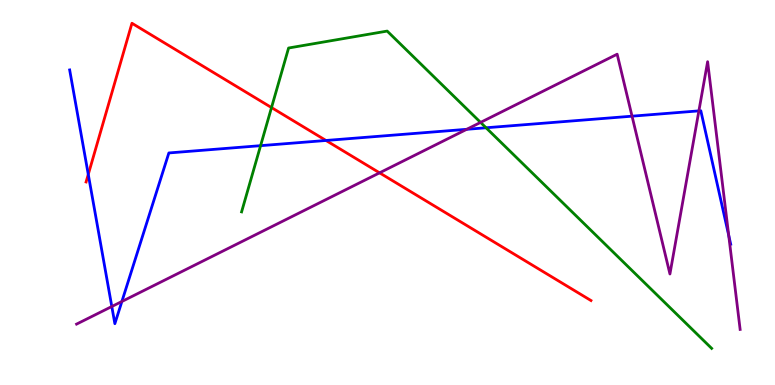[{'lines': ['blue', 'red'], 'intersections': [{'x': 1.14, 'y': 5.47}, {'x': 4.21, 'y': 6.35}]}, {'lines': ['green', 'red'], 'intersections': [{'x': 3.5, 'y': 7.21}]}, {'lines': ['purple', 'red'], 'intersections': [{'x': 4.9, 'y': 5.51}]}, {'lines': ['blue', 'green'], 'intersections': [{'x': 3.36, 'y': 6.22}, {'x': 6.27, 'y': 6.68}]}, {'lines': ['blue', 'purple'], 'intersections': [{'x': 1.44, 'y': 2.04}, {'x': 1.57, 'y': 2.17}, {'x': 6.02, 'y': 6.64}, {'x': 8.16, 'y': 6.98}, {'x': 9.02, 'y': 7.12}, {'x': 9.4, 'y': 3.89}]}, {'lines': ['green', 'purple'], 'intersections': [{'x': 6.2, 'y': 6.82}]}]